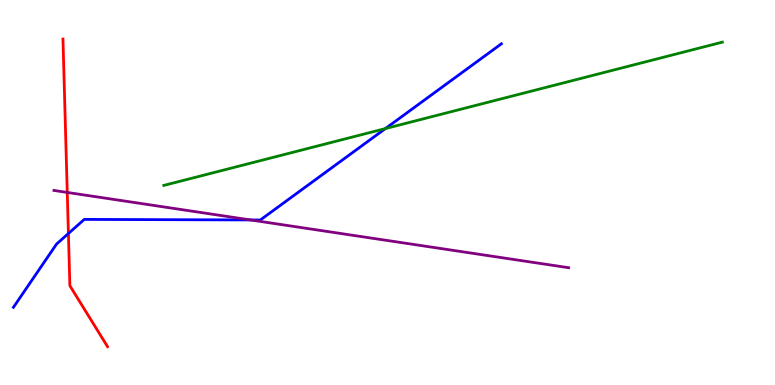[{'lines': ['blue', 'red'], 'intersections': [{'x': 0.883, 'y': 3.93}]}, {'lines': ['green', 'red'], 'intersections': []}, {'lines': ['purple', 'red'], 'intersections': [{'x': 0.868, 'y': 5.0}]}, {'lines': ['blue', 'green'], 'intersections': [{'x': 4.97, 'y': 6.66}]}, {'lines': ['blue', 'purple'], 'intersections': [{'x': 3.23, 'y': 4.29}]}, {'lines': ['green', 'purple'], 'intersections': []}]